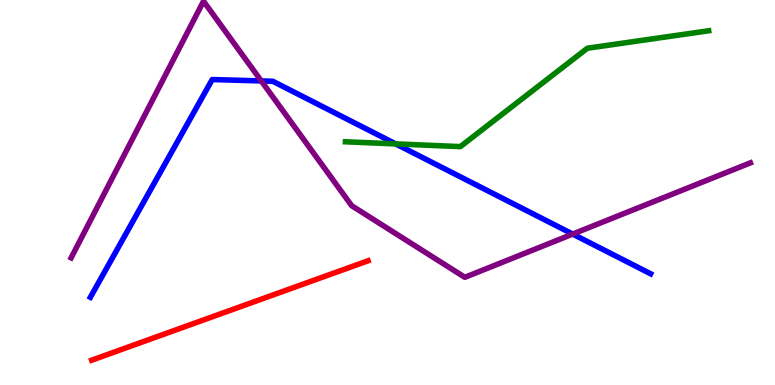[{'lines': ['blue', 'red'], 'intersections': []}, {'lines': ['green', 'red'], 'intersections': []}, {'lines': ['purple', 'red'], 'intersections': []}, {'lines': ['blue', 'green'], 'intersections': [{'x': 5.11, 'y': 6.26}]}, {'lines': ['blue', 'purple'], 'intersections': [{'x': 3.37, 'y': 7.9}, {'x': 7.39, 'y': 3.92}]}, {'lines': ['green', 'purple'], 'intersections': []}]